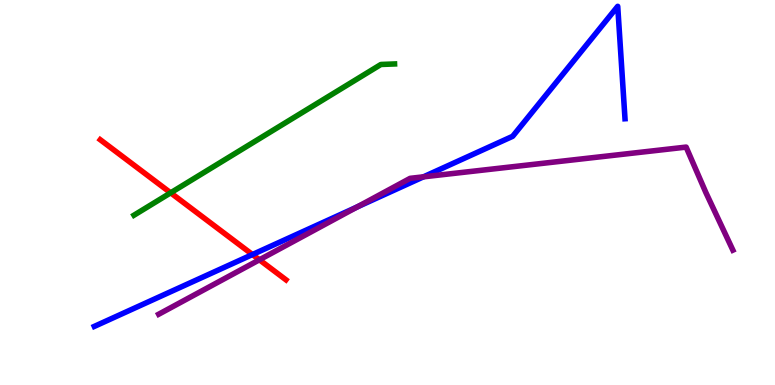[{'lines': ['blue', 'red'], 'intersections': [{'x': 3.26, 'y': 3.39}]}, {'lines': ['green', 'red'], 'intersections': [{'x': 2.2, 'y': 4.99}]}, {'lines': ['purple', 'red'], 'intersections': [{'x': 3.35, 'y': 3.25}]}, {'lines': ['blue', 'green'], 'intersections': []}, {'lines': ['blue', 'purple'], 'intersections': [{'x': 4.61, 'y': 4.62}, {'x': 5.46, 'y': 5.41}]}, {'lines': ['green', 'purple'], 'intersections': []}]